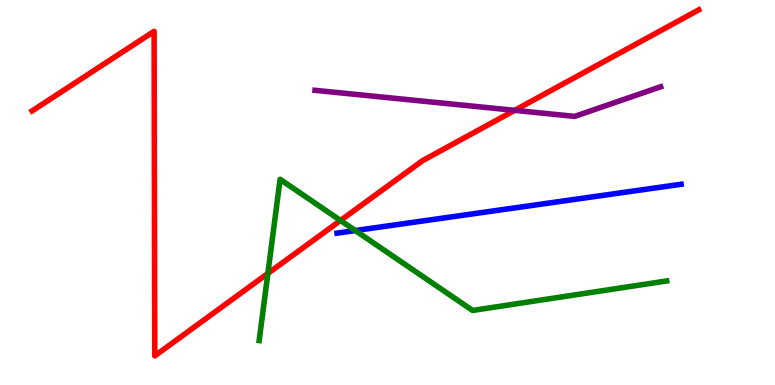[{'lines': ['blue', 'red'], 'intersections': []}, {'lines': ['green', 'red'], 'intersections': [{'x': 3.46, 'y': 2.9}, {'x': 4.39, 'y': 4.27}]}, {'lines': ['purple', 'red'], 'intersections': [{'x': 6.64, 'y': 7.13}]}, {'lines': ['blue', 'green'], 'intersections': [{'x': 4.58, 'y': 4.01}]}, {'lines': ['blue', 'purple'], 'intersections': []}, {'lines': ['green', 'purple'], 'intersections': []}]